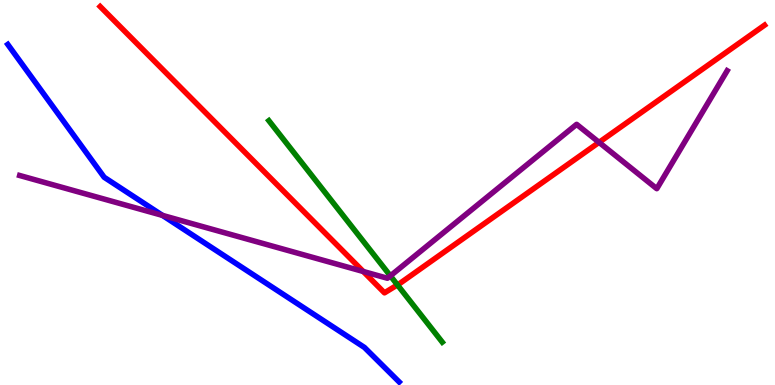[{'lines': ['blue', 'red'], 'intersections': []}, {'lines': ['green', 'red'], 'intersections': [{'x': 5.13, 'y': 2.6}]}, {'lines': ['purple', 'red'], 'intersections': [{'x': 4.69, 'y': 2.95}, {'x': 7.73, 'y': 6.3}]}, {'lines': ['blue', 'green'], 'intersections': []}, {'lines': ['blue', 'purple'], 'intersections': [{'x': 2.1, 'y': 4.41}]}, {'lines': ['green', 'purple'], 'intersections': [{'x': 5.04, 'y': 2.83}]}]